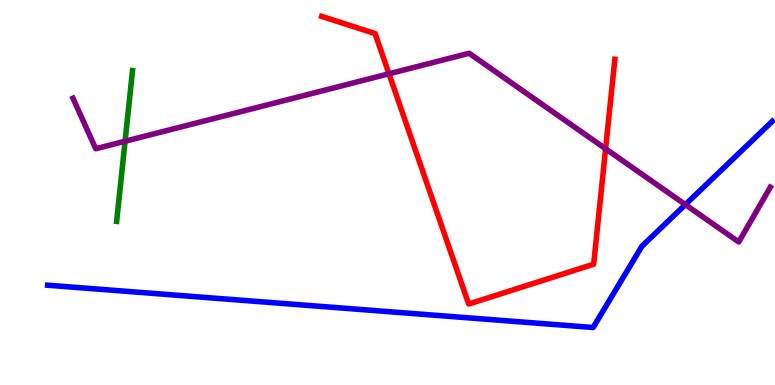[{'lines': ['blue', 'red'], 'intersections': []}, {'lines': ['green', 'red'], 'intersections': []}, {'lines': ['purple', 'red'], 'intersections': [{'x': 5.02, 'y': 8.08}, {'x': 7.81, 'y': 6.14}]}, {'lines': ['blue', 'green'], 'intersections': []}, {'lines': ['blue', 'purple'], 'intersections': [{'x': 8.84, 'y': 4.69}]}, {'lines': ['green', 'purple'], 'intersections': [{'x': 1.61, 'y': 6.33}]}]